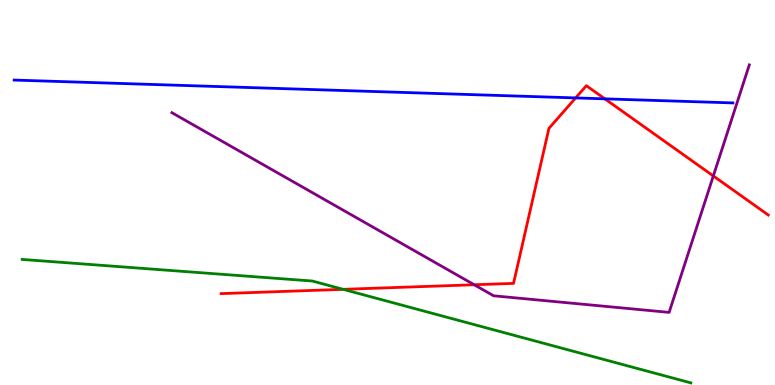[{'lines': ['blue', 'red'], 'intersections': [{'x': 7.43, 'y': 7.46}, {'x': 7.8, 'y': 7.43}]}, {'lines': ['green', 'red'], 'intersections': [{'x': 4.43, 'y': 2.48}]}, {'lines': ['purple', 'red'], 'intersections': [{'x': 6.12, 'y': 2.6}, {'x': 9.2, 'y': 5.43}]}, {'lines': ['blue', 'green'], 'intersections': []}, {'lines': ['blue', 'purple'], 'intersections': []}, {'lines': ['green', 'purple'], 'intersections': []}]